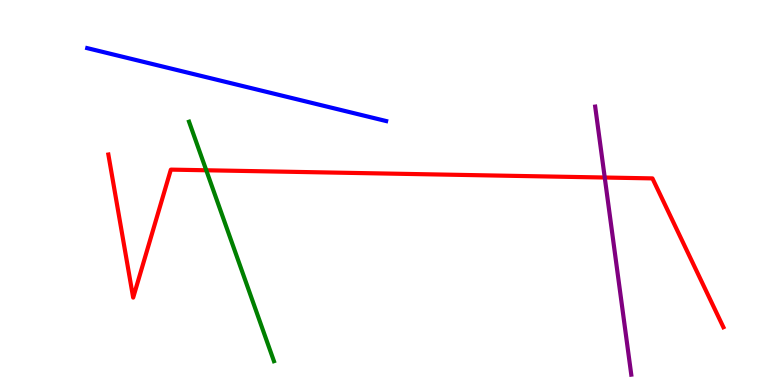[{'lines': ['blue', 'red'], 'intersections': []}, {'lines': ['green', 'red'], 'intersections': [{'x': 2.66, 'y': 5.58}]}, {'lines': ['purple', 'red'], 'intersections': [{'x': 7.8, 'y': 5.39}]}, {'lines': ['blue', 'green'], 'intersections': []}, {'lines': ['blue', 'purple'], 'intersections': []}, {'lines': ['green', 'purple'], 'intersections': []}]